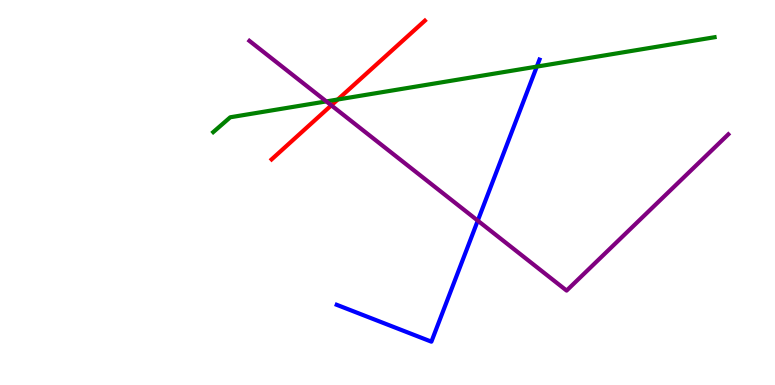[{'lines': ['blue', 'red'], 'intersections': []}, {'lines': ['green', 'red'], 'intersections': [{'x': 4.36, 'y': 7.42}]}, {'lines': ['purple', 'red'], 'intersections': [{'x': 4.28, 'y': 7.26}]}, {'lines': ['blue', 'green'], 'intersections': [{'x': 6.93, 'y': 8.27}]}, {'lines': ['blue', 'purple'], 'intersections': [{'x': 6.16, 'y': 4.27}]}, {'lines': ['green', 'purple'], 'intersections': [{'x': 4.21, 'y': 7.37}]}]